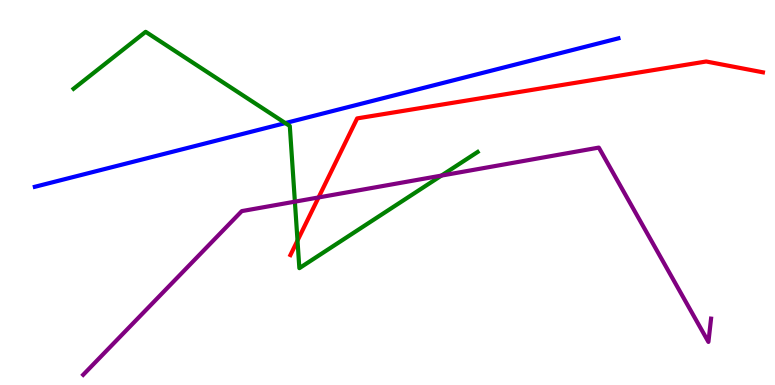[{'lines': ['blue', 'red'], 'intersections': []}, {'lines': ['green', 'red'], 'intersections': [{'x': 3.84, 'y': 3.75}]}, {'lines': ['purple', 'red'], 'intersections': [{'x': 4.11, 'y': 4.87}]}, {'lines': ['blue', 'green'], 'intersections': [{'x': 3.68, 'y': 6.8}]}, {'lines': ['blue', 'purple'], 'intersections': []}, {'lines': ['green', 'purple'], 'intersections': [{'x': 3.8, 'y': 4.76}, {'x': 5.7, 'y': 5.44}]}]